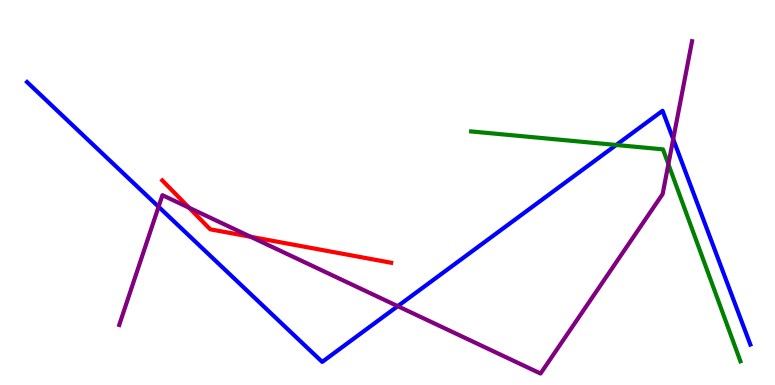[{'lines': ['blue', 'red'], 'intersections': []}, {'lines': ['green', 'red'], 'intersections': []}, {'lines': ['purple', 'red'], 'intersections': [{'x': 2.44, 'y': 4.6}, {'x': 3.23, 'y': 3.85}]}, {'lines': ['blue', 'green'], 'intersections': [{'x': 7.95, 'y': 6.23}]}, {'lines': ['blue', 'purple'], 'intersections': [{'x': 2.05, 'y': 4.63}, {'x': 5.13, 'y': 2.05}, {'x': 8.69, 'y': 6.39}]}, {'lines': ['green', 'purple'], 'intersections': [{'x': 8.62, 'y': 5.74}]}]